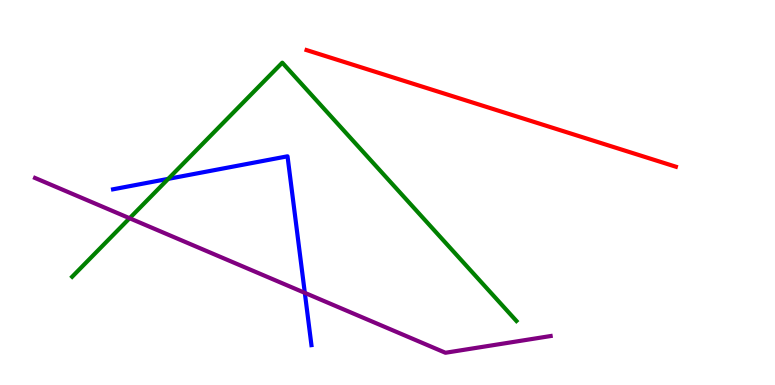[{'lines': ['blue', 'red'], 'intersections': []}, {'lines': ['green', 'red'], 'intersections': []}, {'lines': ['purple', 'red'], 'intersections': []}, {'lines': ['blue', 'green'], 'intersections': [{'x': 2.17, 'y': 5.35}]}, {'lines': ['blue', 'purple'], 'intersections': [{'x': 3.93, 'y': 2.39}]}, {'lines': ['green', 'purple'], 'intersections': [{'x': 1.67, 'y': 4.33}]}]